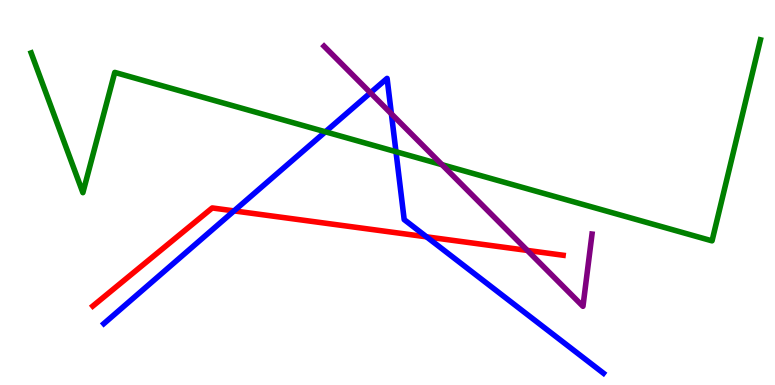[{'lines': ['blue', 'red'], 'intersections': [{'x': 3.02, 'y': 4.52}, {'x': 5.5, 'y': 3.85}]}, {'lines': ['green', 'red'], 'intersections': []}, {'lines': ['purple', 'red'], 'intersections': [{'x': 6.8, 'y': 3.5}]}, {'lines': ['blue', 'green'], 'intersections': [{'x': 4.2, 'y': 6.58}, {'x': 5.11, 'y': 6.06}]}, {'lines': ['blue', 'purple'], 'intersections': [{'x': 4.78, 'y': 7.59}, {'x': 5.05, 'y': 7.04}]}, {'lines': ['green', 'purple'], 'intersections': [{'x': 5.7, 'y': 5.72}]}]